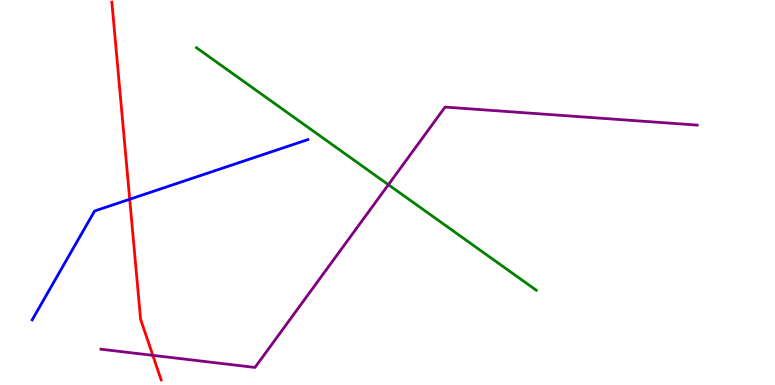[{'lines': ['blue', 'red'], 'intersections': [{'x': 1.67, 'y': 4.82}]}, {'lines': ['green', 'red'], 'intersections': []}, {'lines': ['purple', 'red'], 'intersections': [{'x': 1.97, 'y': 0.77}]}, {'lines': ['blue', 'green'], 'intersections': []}, {'lines': ['blue', 'purple'], 'intersections': []}, {'lines': ['green', 'purple'], 'intersections': [{'x': 5.01, 'y': 5.2}]}]